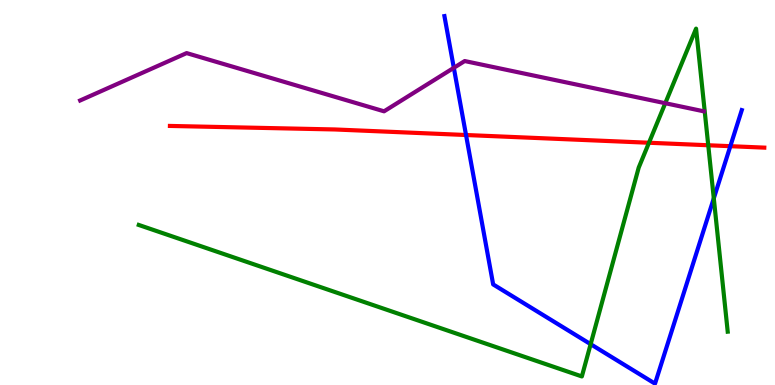[{'lines': ['blue', 'red'], 'intersections': [{'x': 6.01, 'y': 6.49}, {'x': 9.42, 'y': 6.2}]}, {'lines': ['green', 'red'], 'intersections': [{'x': 8.37, 'y': 6.29}, {'x': 9.14, 'y': 6.23}]}, {'lines': ['purple', 'red'], 'intersections': []}, {'lines': ['blue', 'green'], 'intersections': [{'x': 7.62, 'y': 1.06}, {'x': 9.21, 'y': 4.85}]}, {'lines': ['blue', 'purple'], 'intersections': [{'x': 5.86, 'y': 8.24}]}, {'lines': ['green', 'purple'], 'intersections': [{'x': 8.58, 'y': 7.32}]}]